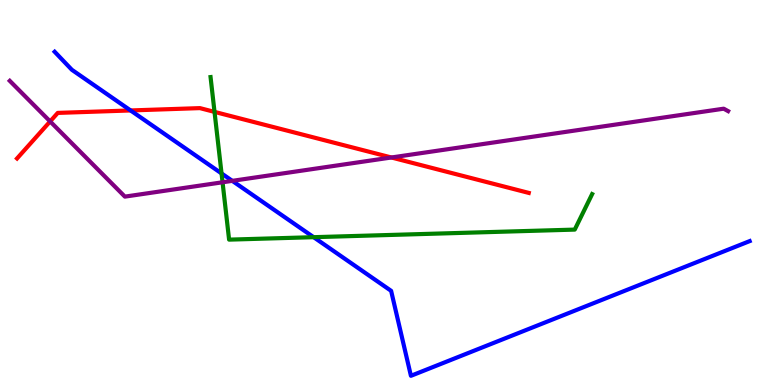[{'lines': ['blue', 'red'], 'intersections': [{'x': 1.69, 'y': 7.13}]}, {'lines': ['green', 'red'], 'intersections': [{'x': 2.77, 'y': 7.09}]}, {'lines': ['purple', 'red'], 'intersections': [{'x': 0.647, 'y': 6.85}, {'x': 5.05, 'y': 5.91}]}, {'lines': ['blue', 'green'], 'intersections': [{'x': 2.86, 'y': 5.5}, {'x': 4.05, 'y': 3.84}]}, {'lines': ['blue', 'purple'], 'intersections': [{'x': 3.0, 'y': 5.3}]}, {'lines': ['green', 'purple'], 'intersections': [{'x': 2.87, 'y': 5.27}]}]